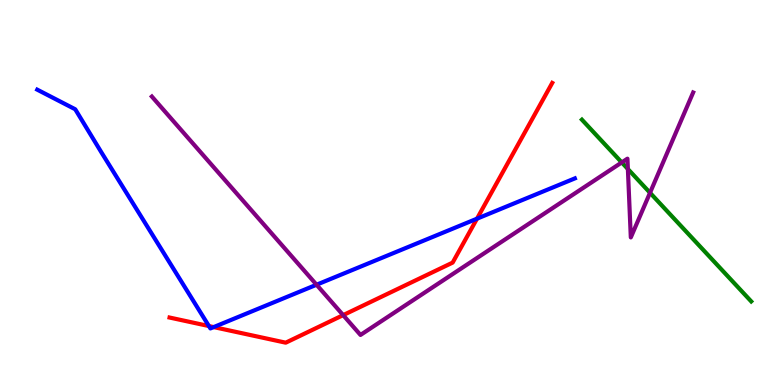[{'lines': ['blue', 'red'], 'intersections': [{'x': 2.7, 'y': 1.53}, {'x': 2.76, 'y': 1.5}, {'x': 6.15, 'y': 4.32}]}, {'lines': ['green', 'red'], 'intersections': []}, {'lines': ['purple', 'red'], 'intersections': [{'x': 4.43, 'y': 1.81}]}, {'lines': ['blue', 'green'], 'intersections': []}, {'lines': ['blue', 'purple'], 'intersections': [{'x': 4.08, 'y': 2.6}]}, {'lines': ['green', 'purple'], 'intersections': [{'x': 8.02, 'y': 5.78}, {'x': 8.1, 'y': 5.61}, {'x': 8.39, 'y': 4.99}]}]